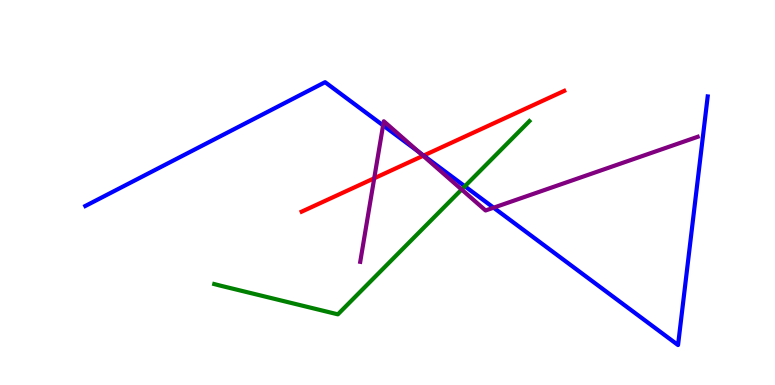[{'lines': ['blue', 'red'], 'intersections': [{'x': 5.47, 'y': 5.96}]}, {'lines': ['green', 'red'], 'intersections': []}, {'lines': ['purple', 'red'], 'intersections': [{'x': 4.83, 'y': 5.37}, {'x': 5.46, 'y': 5.95}]}, {'lines': ['blue', 'green'], 'intersections': [{'x': 6.0, 'y': 5.16}]}, {'lines': ['blue', 'purple'], 'intersections': [{'x': 4.94, 'y': 6.74}, {'x': 5.41, 'y': 6.05}, {'x': 6.37, 'y': 4.61}]}, {'lines': ['green', 'purple'], 'intersections': [{'x': 5.96, 'y': 5.08}]}]